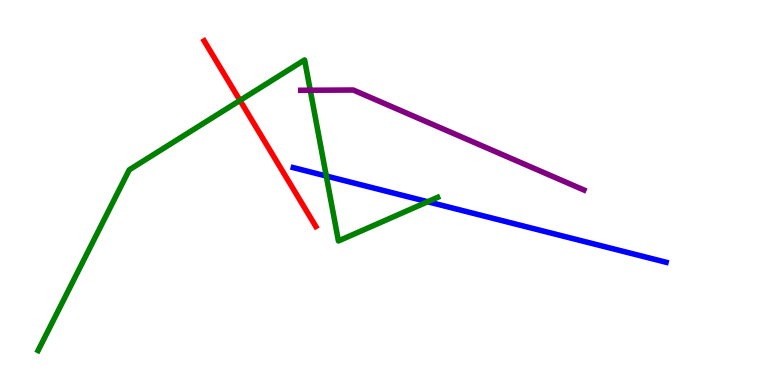[{'lines': ['blue', 'red'], 'intersections': []}, {'lines': ['green', 'red'], 'intersections': [{'x': 3.1, 'y': 7.39}]}, {'lines': ['purple', 'red'], 'intersections': []}, {'lines': ['blue', 'green'], 'intersections': [{'x': 4.21, 'y': 5.43}, {'x': 5.52, 'y': 4.76}]}, {'lines': ['blue', 'purple'], 'intersections': []}, {'lines': ['green', 'purple'], 'intersections': [{'x': 4.0, 'y': 7.66}]}]